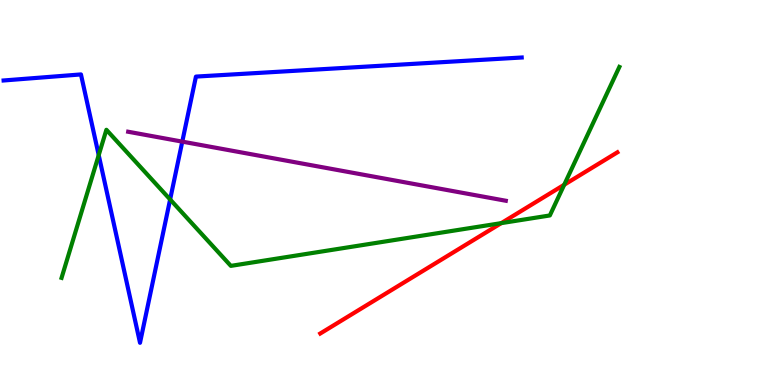[{'lines': ['blue', 'red'], 'intersections': []}, {'lines': ['green', 'red'], 'intersections': [{'x': 6.47, 'y': 4.2}, {'x': 7.28, 'y': 5.2}]}, {'lines': ['purple', 'red'], 'intersections': []}, {'lines': ['blue', 'green'], 'intersections': [{'x': 1.27, 'y': 5.97}, {'x': 2.2, 'y': 4.82}]}, {'lines': ['blue', 'purple'], 'intersections': [{'x': 2.35, 'y': 6.32}]}, {'lines': ['green', 'purple'], 'intersections': []}]